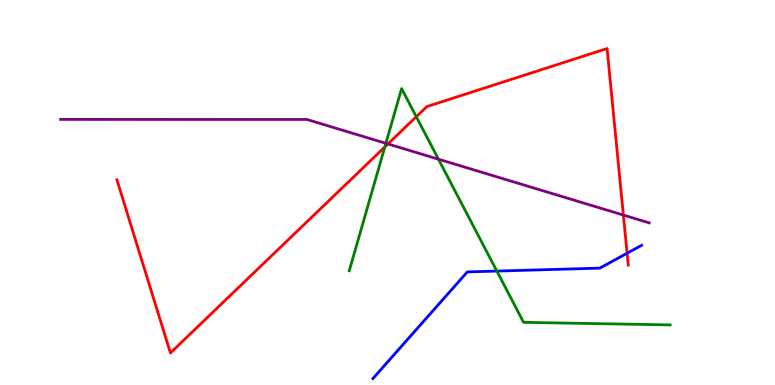[{'lines': ['blue', 'red'], 'intersections': [{'x': 8.09, 'y': 3.42}]}, {'lines': ['green', 'red'], 'intersections': [{'x': 4.97, 'y': 6.18}, {'x': 5.37, 'y': 6.97}]}, {'lines': ['purple', 'red'], 'intersections': [{'x': 5.01, 'y': 6.26}, {'x': 8.04, 'y': 4.41}]}, {'lines': ['blue', 'green'], 'intersections': [{'x': 6.41, 'y': 2.96}]}, {'lines': ['blue', 'purple'], 'intersections': []}, {'lines': ['green', 'purple'], 'intersections': [{'x': 4.98, 'y': 6.28}, {'x': 5.66, 'y': 5.86}]}]